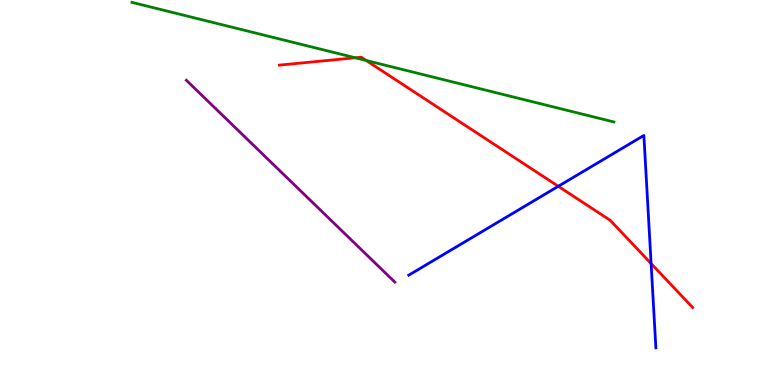[{'lines': ['blue', 'red'], 'intersections': [{'x': 7.2, 'y': 5.16}, {'x': 8.4, 'y': 3.15}]}, {'lines': ['green', 'red'], 'intersections': [{'x': 4.58, 'y': 8.5}, {'x': 4.73, 'y': 8.43}]}, {'lines': ['purple', 'red'], 'intersections': []}, {'lines': ['blue', 'green'], 'intersections': []}, {'lines': ['blue', 'purple'], 'intersections': []}, {'lines': ['green', 'purple'], 'intersections': []}]